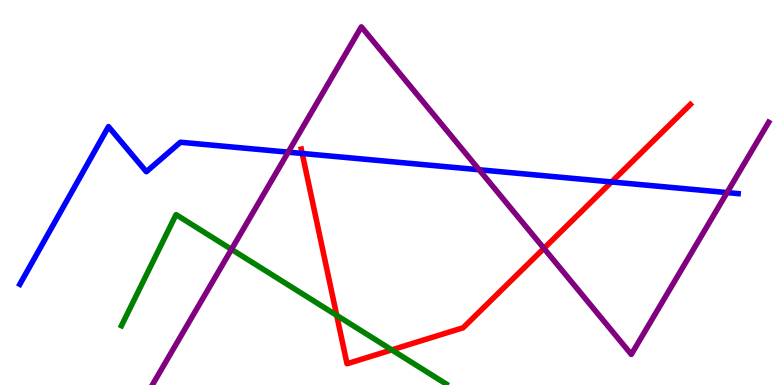[{'lines': ['blue', 'red'], 'intersections': [{'x': 3.9, 'y': 6.01}, {'x': 7.89, 'y': 5.27}]}, {'lines': ['green', 'red'], 'intersections': [{'x': 4.34, 'y': 1.81}, {'x': 5.06, 'y': 0.912}]}, {'lines': ['purple', 'red'], 'intersections': [{'x': 7.02, 'y': 3.55}]}, {'lines': ['blue', 'green'], 'intersections': []}, {'lines': ['blue', 'purple'], 'intersections': [{'x': 3.72, 'y': 6.05}, {'x': 6.18, 'y': 5.59}, {'x': 9.38, 'y': 5.0}]}, {'lines': ['green', 'purple'], 'intersections': [{'x': 2.99, 'y': 3.52}]}]